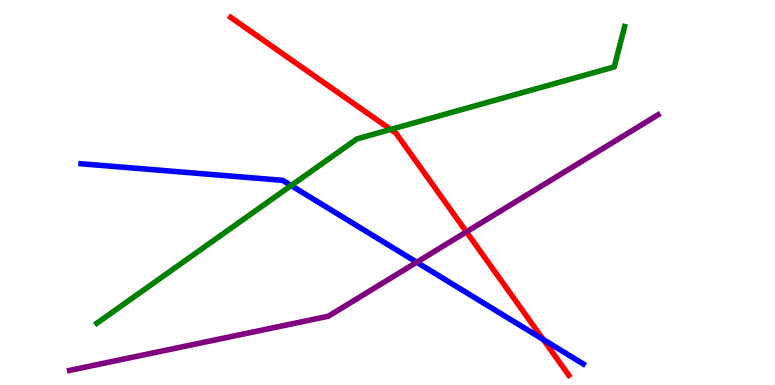[{'lines': ['blue', 'red'], 'intersections': [{'x': 7.01, 'y': 1.18}]}, {'lines': ['green', 'red'], 'intersections': [{'x': 5.04, 'y': 6.64}]}, {'lines': ['purple', 'red'], 'intersections': [{'x': 6.02, 'y': 3.98}]}, {'lines': ['blue', 'green'], 'intersections': [{'x': 3.76, 'y': 5.18}]}, {'lines': ['blue', 'purple'], 'intersections': [{'x': 5.38, 'y': 3.19}]}, {'lines': ['green', 'purple'], 'intersections': []}]